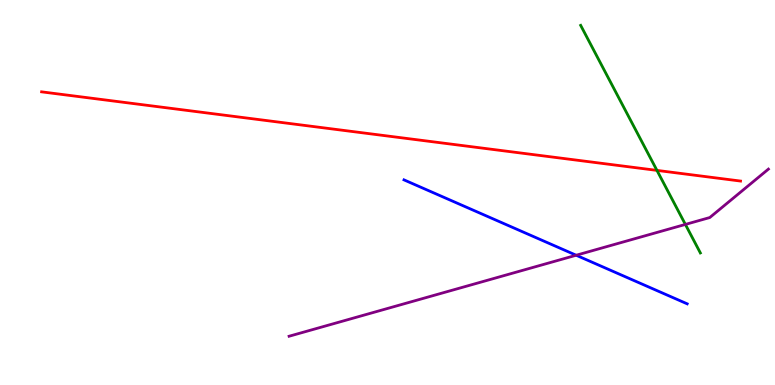[{'lines': ['blue', 'red'], 'intersections': []}, {'lines': ['green', 'red'], 'intersections': [{'x': 8.48, 'y': 5.57}]}, {'lines': ['purple', 'red'], 'intersections': []}, {'lines': ['blue', 'green'], 'intersections': []}, {'lines': ['blue', 'purple'], 'intersections': [{'x': 7.43, 'y': 3.37}]}, {'lines': ['green', 'purple'], 'intersections': [{'x': 8.84, 'y': 4.17}]}]